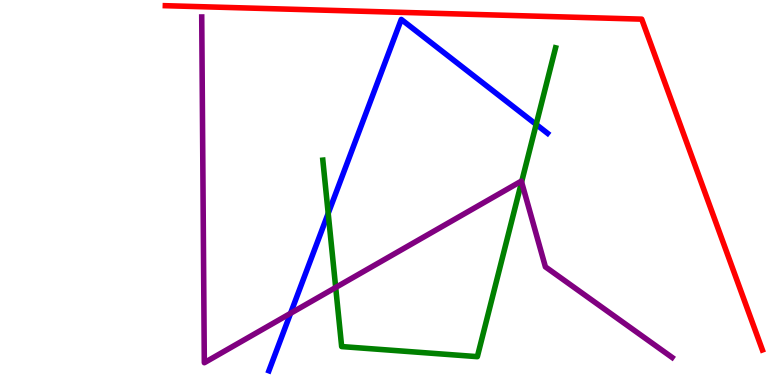[{'lines': ['blue', 'red'], 'intersections': []}, {'lines': ['green', 'red'], 'intersections': []}, {'lines': ['purple', 'red'], 'intersections': []}, {'lines': ['blue', 'green'], 'intersections': [{'x': 4.23, 'y': 4.46}, {'x': 6.92, 'y': 6.77}]}, {'lines': ['blue', 'purple'], 'intersections': [{'x': 3.75, 'y': 1.86}]}, {'lines': ['green', 'purple'], 'intersections': [{'x': 4.33, 'y': 2.53}, {'x': 6.73, 'y': 5.27}]}]